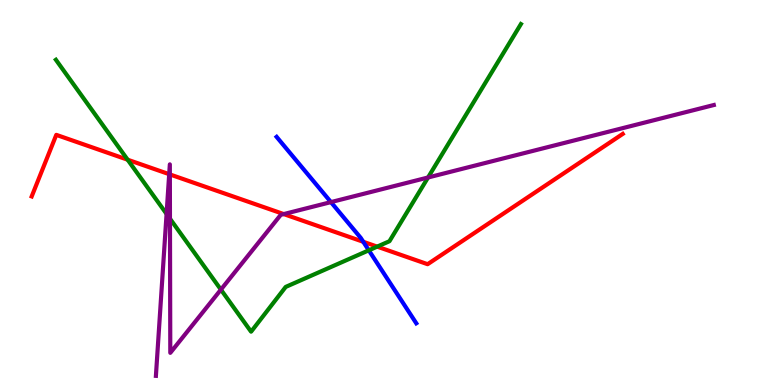[{'lines': ['blue', 'red'], 'intersections': [{'x': 4.69, 'y': 3.72}]}, {'lines': ['green', 'red'], 'intersections': [{'x': 1.65, 'y': 5.85}, {'x': 4.87, 'y': 3.59}]}, {'lines': ['purple', 'red'], 'intersections': [{'x': 2.18, 'y': 5.48}, {'x': 2.19, 'y': 5.47}, {'x': 3.66, 'y': 4.44}]}, {'lines': ['blue', 'green'], 'intersections': [{'x': 4.76, 'y': 3.5}]}, {'lines': ['blue', 'purple'], 'intersections': [{'x': 4.27, 'y': 4.75}]}, {'lines': ['green', 'purple'], 'intersections': [{'x': 2.15, 'y': 4.44}, {'x': 2.19, 'y': 4.32}, {'x': 2.85, 'y': 2.48}, {'x': 5.52, 'y': 5.39}]}]